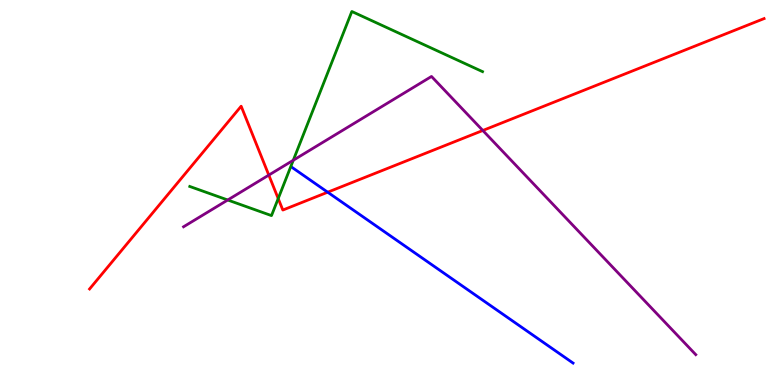[{'lines': ['blue', 'red'], 'intersections': [{'x': 4.23, 'y': 5.01}]}, {'lines': ['green', 'red'], 'intersections': [{'x': 3.59, 'y': 4.84}]}, {'lines': ['purple', 'red'], 'intersections': [{'x': 3.47, 'y': 5.45}, {'x': 6.23, 'y': 6.61}]}, {'lines': ['blue', 'green'], 'intersections': []}, {'lines': ['blue', 'purple'], 'intersections': []}, {'lines': ['green', 'purple'], 'intersections': [{'x': 2.94, 'y': 4.81}, {'x': 3.78, 'y': 5.84}]}]